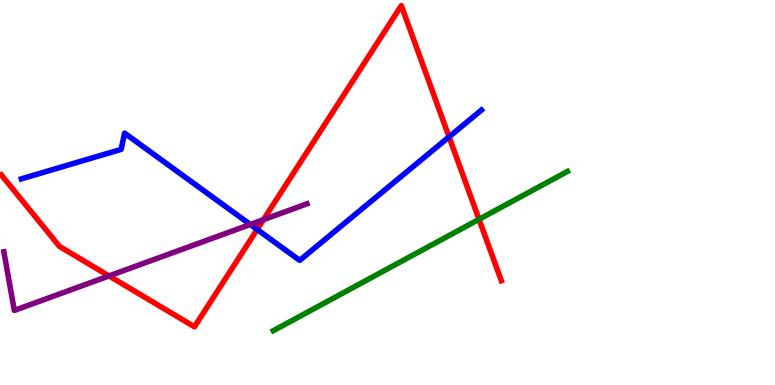[{'lines': ['blue', 'red'], 'intersections': [{'x': 3.32, 'y': 4.04}, {'x': 5.79, 'y': 6.44}]}, {'lines': ['green', 'red'], 'intersections': [{'x': 6.18, 'y': 4.3}]}, {'lines': ['purple', 'red'], 'intersections': [{'x': 1.41, 'y': 2.83}, {'x': 3.4, 'y': 4.29}]}, {'lines': ['blue', 'green'], 'intersections': []}, {'lines': ['blue', 'purple'], 'intersections': [{'x': 3.23, 'y': 4.17}]}, {'lines': ['green', 'purple'], 'intersections': []}]